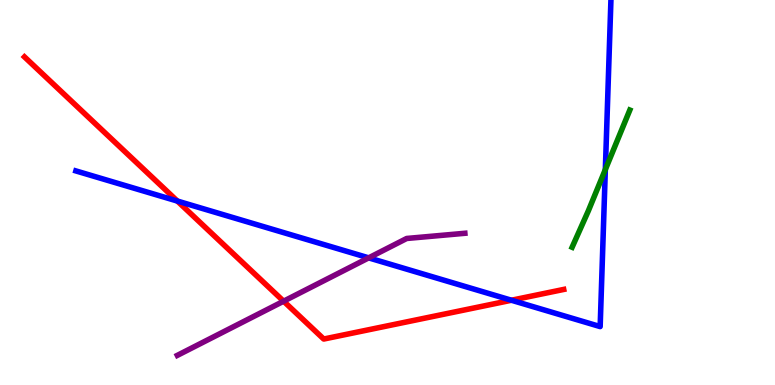[{'lines': ['blue', 'red'], 'intersections': [{'x': 2.29, 'y': 4.78}, {'x': 6.6, 'y': 2.2}]}, {'lines': ['green', 'red'], 'intersections': []}, {'lines': ['purple', 'red'], 'intersections': [{'x': 3.66, 'y': 2.18}]}, {'lines': ['blue', 'green'], 'intersections': [{'x': 7.81, 'y': 5.6}]}, {'lines': ['blue', 'purple'], 'intersections': [{'x': 4.76, 'y': 3.3}]}, {'lines': ['green', 'purple'], 'intersections': []}]